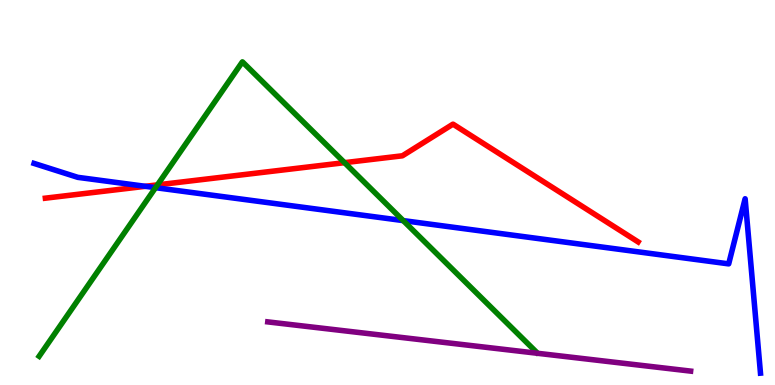[{'lines': ['blue', 'red'], 'intersections': [{'x': 1.87, 'y': 5.16}]}, {'lines': ['green', 'red'], 'intersections': [{'x': 2.03, 'y': 5.2}, {'x': 4.45, 'y': 5.77}]}, {'lines': ['purple', 'red'], 'intersections': []}, {'lines': ['blue', 'green'], 'intersections': [{'x': 2.01, 'y': 5.13}, {'x': 5.2, 'y': 4.27}]}, {'lines': ['blue', 'purple'], 'intersections': []}, {'lines': ['green', 'purple'], 'intersections': []}]